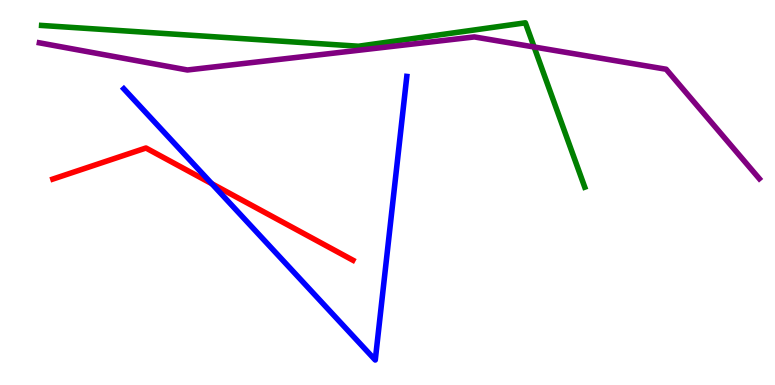[{'lines': ['blue', 'red'], 'intersections': [{'x': 2.73, 'y': 5.23}]}, {'lines': ['green', 'red'], 'intersections': []}, {'lines': ['purple', 'red'], 'intersections': []}, {'lines': ['blue', 'green'], 'intersections': []}, {'lines': ['blue', 'purple'], 'intersections': []}, {'lines': ['green', 'purple'], 'intersections': [{'x': 6.89, 'y': 8.78}]}]